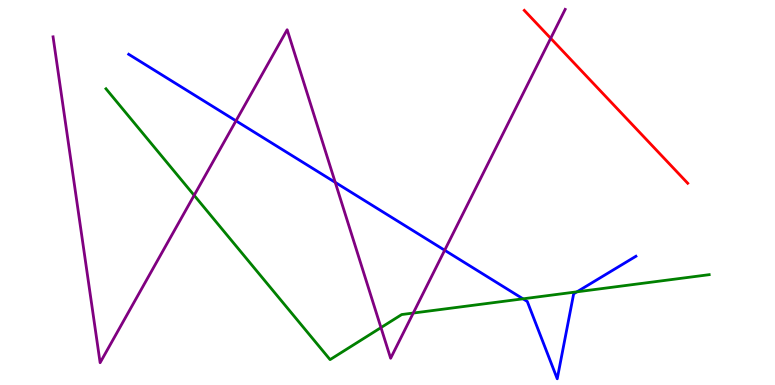[{'lines': ['blue', 'red'], 'intersections': []}, {'lines': ['green', 'red'], 'intersections': []}, {'lines': ['purple', 'red'], 'intersections': [{'x': 7.11, 'y': 9.01}]}, {'lines': ['blue', 'green'], 'intersections': [{'x': 6.75, 'y': 2.24}, {'x': 7.44, 'y': 2.42}]}, {'lines': ['blue', 'purple'], 'intersections': [{'x': 3.04, 'y': 6.86}, {'x': 4.33, 'y': 5.26}, {'x': 5.74, 'y': 3.5}]}, {'lines': ['green', 'purple'], 'intersections': [{'x': 2.51, 'y': 4.93}, {'x': 4.92, 'y': 1.49}, {'x': 5.33, 'y': 1.87}]}]